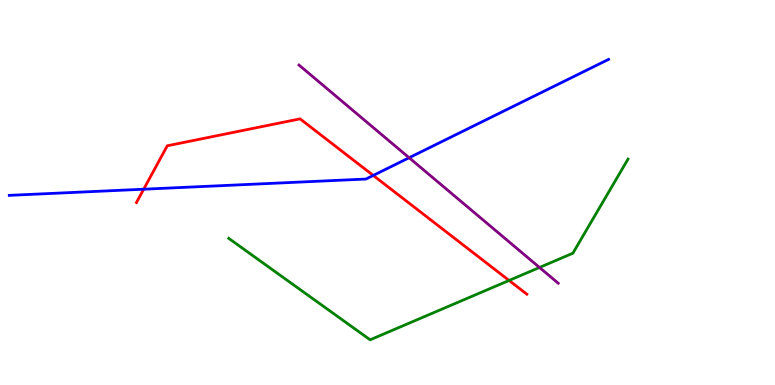[{'lines': ['blue', 'red'], 'intersections': [{'x': 1.85, 'y': 5.09}, {'x': 4.82, 'y': 5.44}]}, {'lines': ['green', 'red'], 'intersections': [{'x': 6.57, 'y': 2.72}]}, {'lines': ['purple', 'red'], 'intersections': []}, {'lines': ['blue', 'green'], 'intersections': []}, {'lines': ['blue', 'purple'], 'intersections': [{'x': 5.28, 'y': 5.9}]}, {'lines': ['green', 'purple'], 'intersections': [{'x': 6.96, 'y': 3.05}]}]